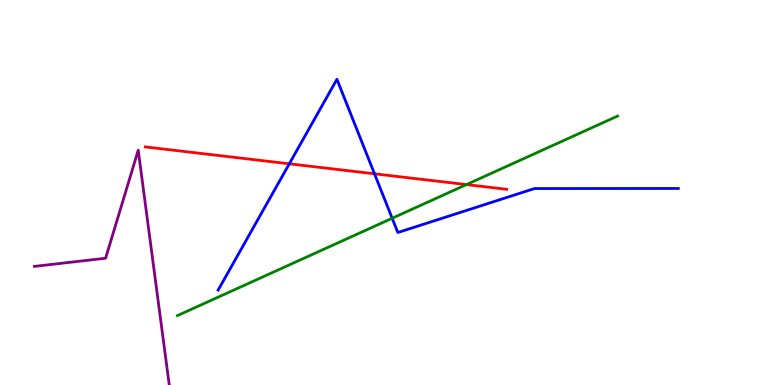[{'lines': ['blue', 'red'], 'intersections': [{'x': 3.73, 'y': 5.75}, {'x': 4.83, 'y': 5.49}]}, {'lines': ['green', 'red'], 'intersections': [{'x': 6.02, 'y': 5.21}]}, {'lines': ['purple', 'red'], 'intersections': []}, {'lines': ['blue', 'green'], 'intersections': [{'x': 5.06, 'y': 4.33}]}, {'lines': ['blue', 'purple'], 'intersections': []}, {'lines': ['green', 'purple'], 'intersections': []}]